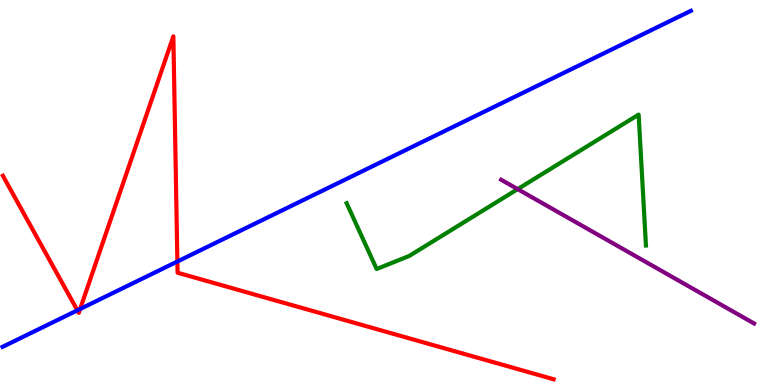[{'lines': ['blue', 'red'], 'intersections': [{'x': 0.999, 'y': 1.94}, {'x': 1.03, 'y': 1.97}, {'x': 2.29, 'y': 3.21}]}, {'lines': ['green', 'red'], 'intersections': []}, {'lines': ['purple', 'red'], 'intersections': []}, {'lines': ['blue', 'green'], 'intersections': []}, {'lines': ['blue', 'purple'], 'intersections': []}, {'lines': ['green', 'purple'], 'intersections': [{'x': 6.68, 'y': 5.09}]}]